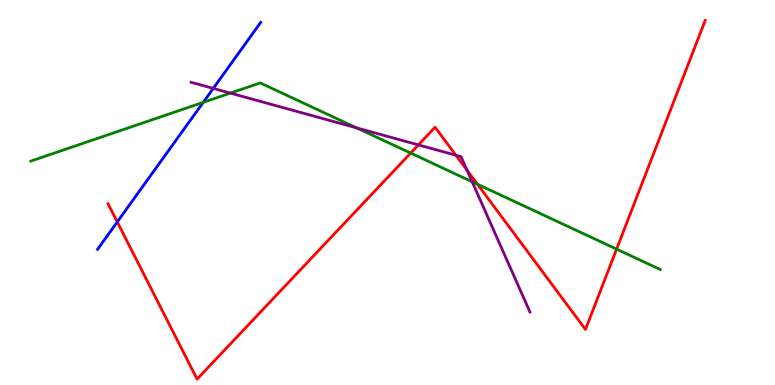[{'lines': ['blue', 'red'], 'intersections': [{'x': 1.51, 'y': 4.24}]}, {'lines': ['green', 'red'], 'intersections': [{'x': 5.3, 'y': 6.02}, {'x': 6.16, 'y': 5.21}, {'x': 7.96, 'y': 3.53}]}, {'lines': ['purple', 'red'], 'intersections': [{'x': 5.4, 'y': 6.24}, {'x': 5.88, 'y': 5.97}, {'x': 6.03, 'y': 5.58}]}, {'lines': ['blue', 'green'], 'intersections': [{'x': 2.62, 'y': 7.34}]}, {'lines': ['blue', 'purple'], 'intersections': [{'x': 2.75, 'y': 7.7}]}, {'lines': ['green', 'purple'], 'intersections': [{'x': 2.97, 'y': 7.58}, {'x': 4.6, 'y': 6.68}, {'x': 6.09, 'y': 5.28}]}]